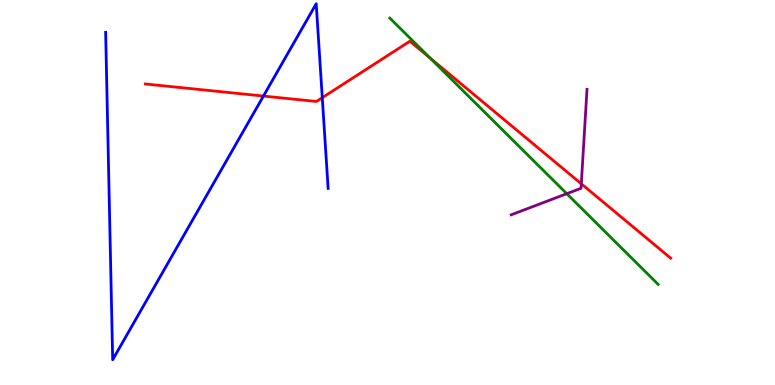[{'lines': ['blue', 'red'], 'intersections': [{'x': 3.4, 'y': 7.51}, {'x': 4.16, 'y': 7.46}]}, {'lines': ['green', 'red'], 'intersections': [{'x': 5.55, 'y': 8.49}]}, {'lines': ['purple', 'red'], 'intersections': [{'x': 7.5, 'y': 5.23}]}, {'lines': ['blue', 'green'], 'intersections': []}, {'lines': ['blue', 'purple'], 'intersections': []}, {'lines': ['green', 'purple'], 'intersections': [{'x': 7.31, 'y': 4.97}]}]